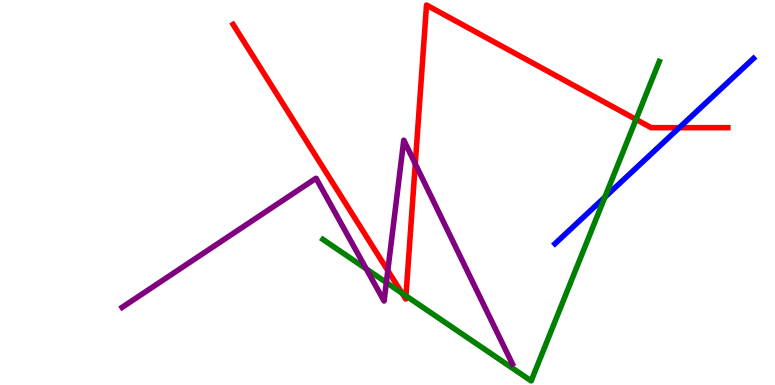[{'lines': ['blue', 'red'], 'intersections': [{'x': 8.77, 'y': 6.68}]}, {'lines': ['green', 'red'], 'intersections': [{'x': 5.19, 'y': 2.39}, {'x': 5.24, 'y': 2.32}, {'x': 8.21, 'y': 6.9}]}, {'lines': ['purple', 'red'], 'intersections': [{'x': 5.0, 'y': 2.97}, {'x': 5.36, 'y': 5.74}]}, {'lines': ['blue', 'green'], 'intersections': [{'x': 7.8, 'y': 4.88}]}, {'lines': ['blue', 'purple'], 'intersections': []}, {'lines': ['green', 'purple'], 'intersections': [{'x': 4.73, 'y': 3.02}, {'x': 4.99, 'y': 2.66}]}]